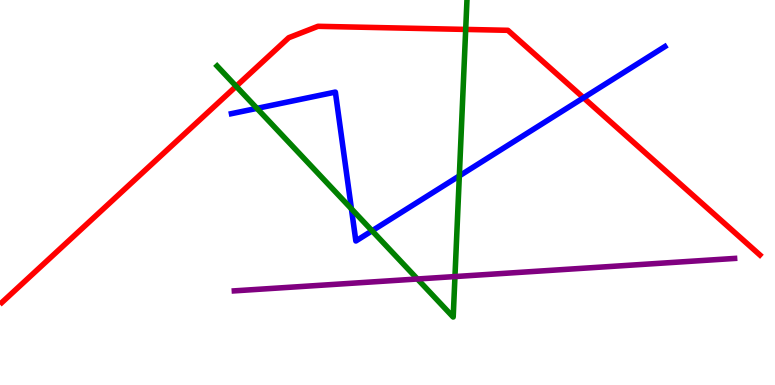[{'lines': ['blue', 'red'], 'intersections': [{'x': 7.53, 'y': 7.46}]}, {'lines': ['green', 'red'], 'intersections': [{'x': 3.05, 'y': 7.76}, {'x': 6.01, 'y': 9.24}]}, {'lines': ['purple', 'red'], 'intersections': []}, {'lines': ['blue', 'green'], 'intersections': [{'x': 3.32, 'y': 7.19}, {'x': 4.53, 'y': 4.58}, {'x': 4.8, 'y': 4.01}, {'x': 5.93, 'y': 5.43}]}, {'lines': ['blue', 'purple'], 'intersections': []}, {'lines': ['green', 'purple'], 'intersections': [{'x': 5.39, 'y': 2.75}, {'x': 5.87, 'y': 2.82}]}]